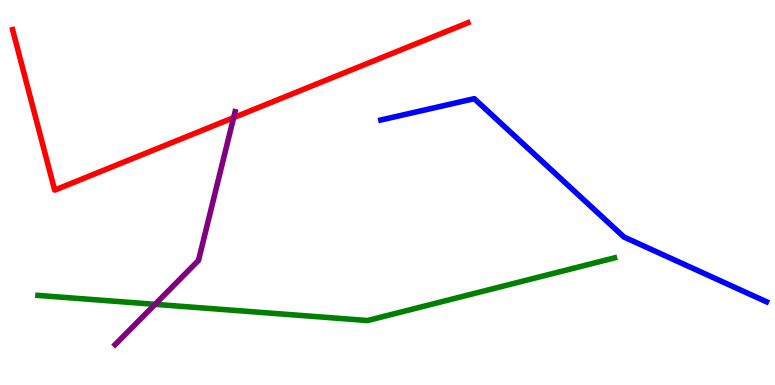[{'lines': ['blue', 'red'], 'intersections': []}, {'lines': ['green', 'red'], 'intersections': []}, {'lines': ['purple', 'red'], 'intersections': [{'x': 3.01, 'y': 6.94}]}, {'lines': ['blue', 'green'], 'intersections': []}, {'lines': ['blue', 'purple'], 'intersections': []}, {'lines': ['green', 'purple'], 'intersections': [{'x': 2.0, 'y': 2.1}]}]